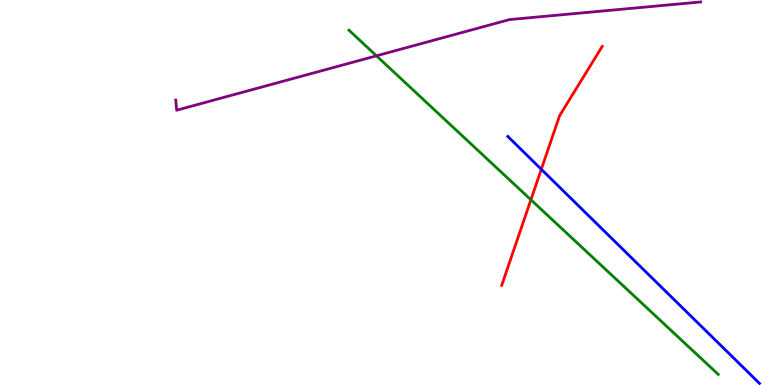[{'lines': ['blue', 'red'], 'intersections': [{'x': 6.98, 'y': 5.6}]}, {'lines': ['green', 'red'], 'intersections': [{'x': 6.85, 'y': 4.81}]}, {'lines': ['purple', 'red'], 'intersections': []}, {'lines': ['blue', 'green'], 'intersections': []}, {'lines': ['blue', 'purple'], 'intersections': []}, {'lines': ['green', 'purple'], 'intersections': [{'x': 4.86, 'y': 8.55}]}]